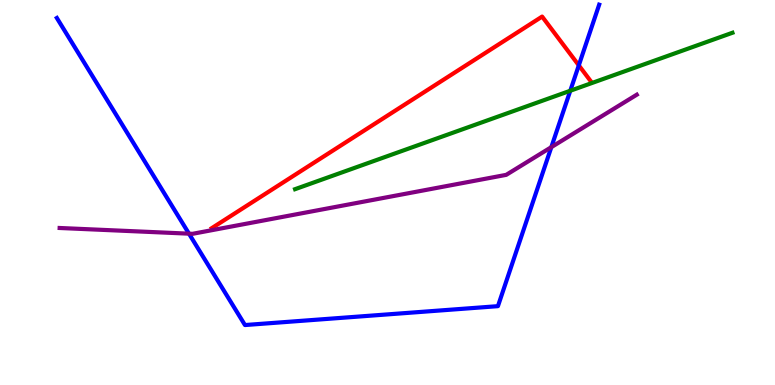[{'lines': ['blue', 'red'], 'intersections': [{'x': 7.47, 'y': 8.3}]}, {'lines': ['green', 'red'], 'intersections': []}, {'lines': ['purple', 'red'], 'intersections': []}, {'lines': ['blue', 'green'], 'intersections': [{'x': 7.36, 'y': 7.64}]}, {'lines': ['blue', 'purple'], 'intersections': [{'x': 2.44, 'y': 3.93}, {'x': 7.11, 'y': 6.18}]}, {'lines': ['green', 'purple'], 'intersections': []}]